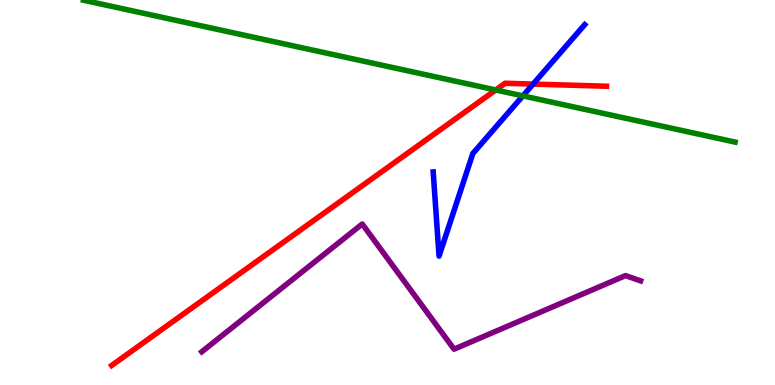[{'lines': ['blue', 'red'], 'intersections': [{'x': 6.88, 'y': 7.82}]}, {'lines': ['green', 'red'], 'intersections': [{'x': 6.4, 'y': 7.66}]}, {'lines': ['purple', 'red'], 'intersections': []}, {'lines': ['blue', 'green'], 'intersections': [{'x': 6.75, 'y': 7.51}]}, {'lines': ['blue', 'purple'], 'intersections': []}, {'lines': ['green', 'purple'], 'intersections': []}]